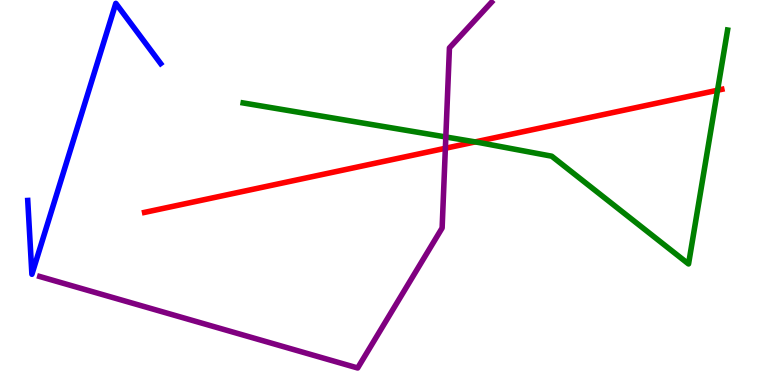[{'lines': ['blue', 'red'], 'intersections': []}, {'lines': ['green', 'red'], 'intersections': [{'x': 6.13, 'y': 6.31}, {'x': 9.26, 'y': 7.66}]}, {'lines': ['purple', 'red'], 'intersections': [{'x': 5.75, 'y': 6.15}]}, {'lines': ['blue', 'green'], 'intersections': []}, {'lines': ['blue', 'purple'], 'intersections': []}, {'lines': ['green', 'purple'], 'intersections': [{'x': 5.75, 'y': 6.44}]}]